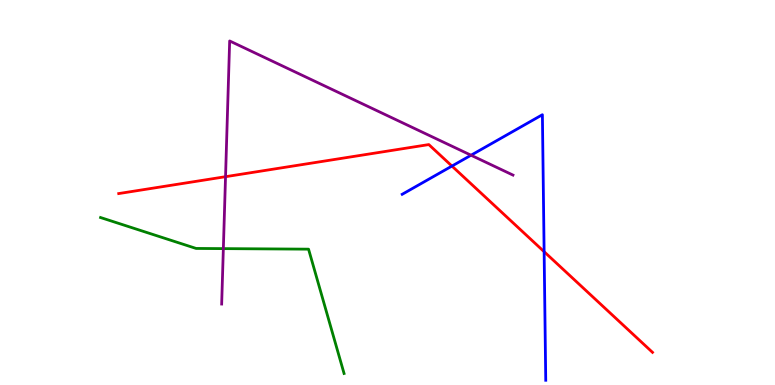[{'lines': ['blue', 'red'], 'intersections': [{'x': 5.83, 'y': 5.69}, {'x': 7.02, 'y': 3.46}]}, {'lines': ['green', 'red'], 'intersections': []}, {'lines': ['purple', 'red'], 'intersections': [{'x': 2.91, 'y': 5.41}]}, {'lines': ['blue', 'green'], 'intersections': []}, {'lines': ['blue', 'purple'], 'intersections': [{'x': 6.08, 'y': 5.97}]}, {'lines': ['green', 'purple'], 'intersections': [{'x': 2.88, 'y': 3.54}]}]